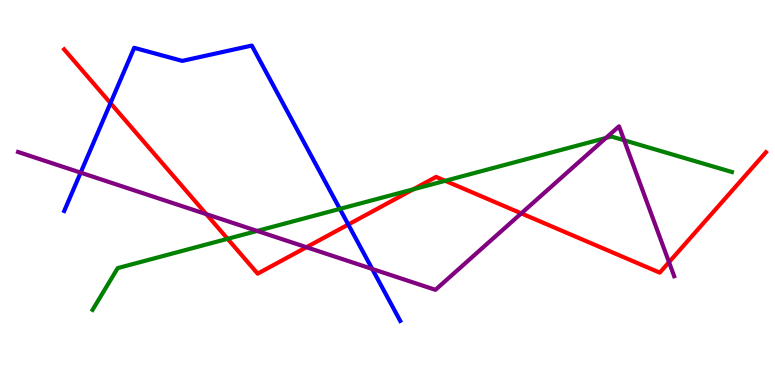[{'lines': ['blue', 'red'], 'intersections': [{'x': 1.43, 'y': 7.32}, {'x': 4.49, 'y': 4.17}]}, {'lines': ['green', 'red'], 'intersections': [{'x': 2.94, 'y': 3.8}, {'x': 5.33, 'y': 5.08}, {'x': 5.74, 'y': 5.3}]}, {'lines': ['purple', 'red'], 'intersections': [{'x': 2.66, 'y': 4.44}, {'x': 3.95, 'y': 3.58}, {'x': 6.73, 'y': 4.46}, {'x': 8.63, 'y': 3.19}]}, {'lines': ['blue', 'green'], 'intersections': [{'x': 4.39, 'y': 4.57}]}, {'lines': ['blue', 'purple'], 'intersections': [{'x': 1.04, 'y': 5.52}, {'x': 4.8, 'y': 3.01}]}, {'lines': ['green', 'purple'], 'intersections': [{'x': 3.32, 'y': 4.0}, {'x': 7.82, 'y': 6.42}, {'x': 8.05, 'y': 6.36}]}]